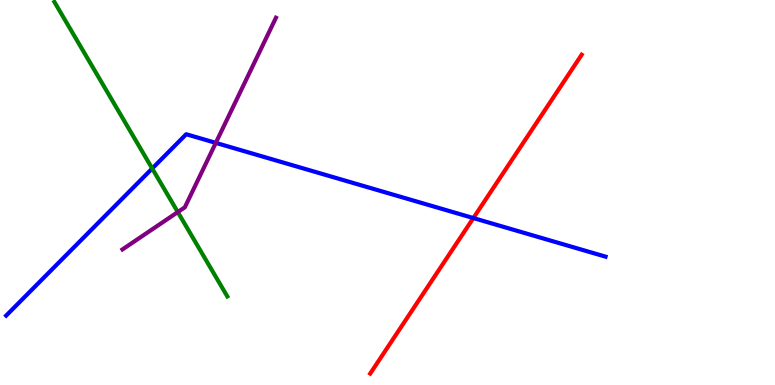[{'lines': ['blue', 'red'], 'intersections': [{'x': 6.11, 'y': 4.34}]}, {'lines': ['green', 'red'], 'intersections': []}, {'lines': ['purple', 'red'], 'intersections': []}, {'lines': ['blue', 'green'], 'intersections': [{'x': 1.96, 'y': 5.62}]}, {'lines': ['blue', 'purple'], 'intersections': [{'x': 2.78, 'y': 6.29}]}, {'lines': ['green', 'purple'], 'intersections': [{'x': 2.29, 'y': 4.49}]}]